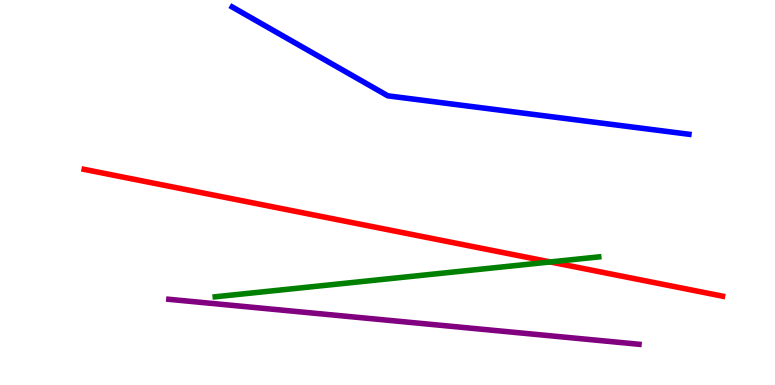[{'lines': ['blue', 'red'], 'intersections': []}, {'lines': ['green', 'red'], 'intersections': [{'x': 7.1, 'y': 3.2}]}, {'lines': ['purple', 'red'], 'intersections': []}, {'lines': ['blue', 'green'], 'intersections': []}, {'lines': ['blue', 'purple'], 'intersections': []}, {'lines': ['green', 'purple'], 'intersections': []}]